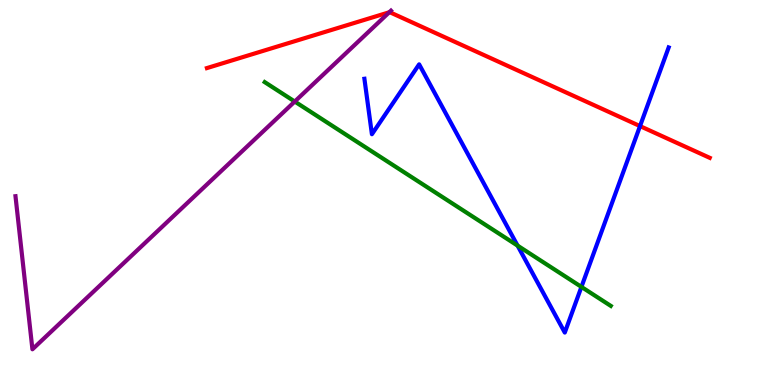[{'lines': ['blue', 'red'], 'intersections': [{'x': 8.26, 'y': 6.72}]}, {'lines': ['green', 'red'], 'intersections': []}, {'lines': ['purple', 'red'], 'intersections': [{'x': 5.02, 'y': 9.68}]}, {'lines': ['blue', 'green'], 'intersections': [{'x': 6.68, 'y': 3.62}, {'x': 7.5, 'y': 2.55}]}, {'lines': ['blue', 'purple'], 'intersections': []}, {'lines': ['green', 'purple'], 'intersections': [{'x': 3.8, 'y': 7.36}]}]